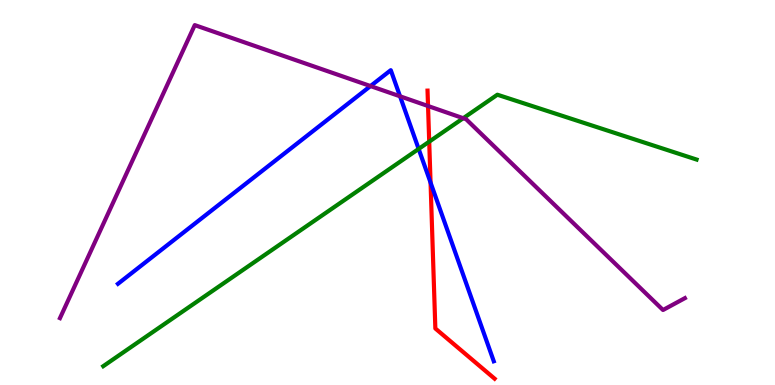[{'lines': ['blue', 'red'], 'intersections': [{'x': 5.56, 'y': 5.26}]}, {'lines': ['green', 'red'], 'intersections': [{'x': 5.54, 'y': 6.32}]}, {'lines': ['purple', 'red'], 'intersections': [{'x': 5.52, 'y': 7.25}]}, {'lines': ['blue', 'green'], 'intersections': [{'x': 5.4, 'y': 6.13}]}, {'lines': ['blue', 'purple'], 'intersections': [{'x': 4.78, 'y': 7.76}, {'x': 5.16, 'y': 7.5}]}, {'lines': ['green', 'purple'], 'intersections': [{'x': 5.98, 'y': 6.93}]}]